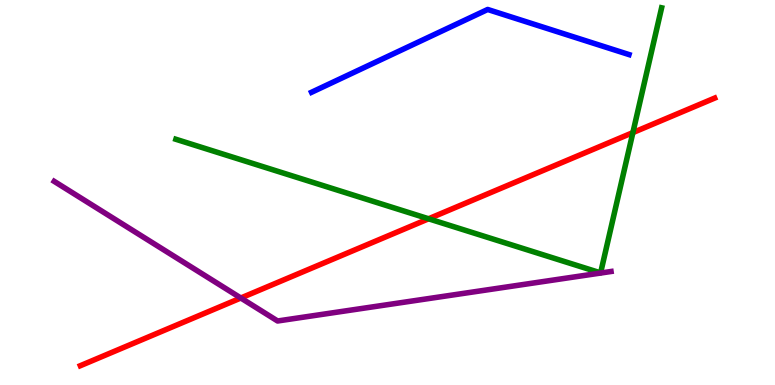[{'lines': ['blue', 'red'], 'intersections': []}, {'lines': ['green', 'red'], 'intersections': [{'x': 5.53, 'y': 4.32}, {'x': 8.17, 'y': 6.56}]}, {'lines': ['purple', 'red'], 'intersections': [{'x': 3.11, 'y': 2.26}]}, {'lines': ['blue', 'green'], 'intersections': []}, {'lines': ['blue', 'purple'], 'intersections': []}, {'lines': ['green', 'purple'], 'intersections': []}]